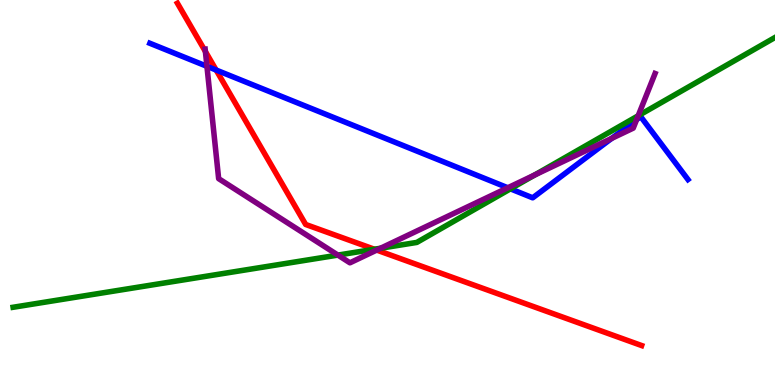[{'lines': ['blue', 'red'], 'intersections': [{'x': 2.79, 'y': 8.18}]}, {'lines': ['green', 'red'], 'intersections': [{'x': 4.83, 'y': 3.53}]}, {'lines': ['purple', 'red'], 'intersections': [{'x': 2.65, 'y': 8.66}, {'x': 4.86, 'y': 3.5}]}, {'lines': ['blue', 'green'], 'intersections': [{'x': 6.59, 'y': 5.09}]}, {'lines': ['blue', 'purple'], 'intersections': [{'x': 2.67, 'y': 8.28}, {'x': 6.55, 'y': 5.12}, {'x': 7.89, 'y': 6.41}, {'x': 8.21, 'y': 6.89}]}, {'lines': ['green', 'purple'], 'intersections': [{'x': 4.36, 'y': 3.37}, {'x': 4.91, 'y': 3.55}, {'x': 6.9, 'y': 5.45}, {'x': 8.23, 'y': 6.99}]}]